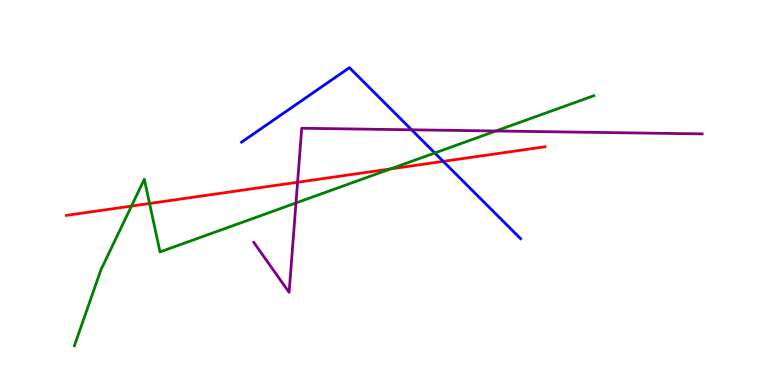[{'lines': ['blue', 'red'], 'intersections': [{'x': 5.72, 'y': 5.81}]}, {'lines': ['green', 'red'], 'intersections': [{'x': 1.7, 'y': 4.65}, {'x': 1.93, 'y': 4.71}, {'x': 5.04, 'y': 5.61}]}, {'lines': ['purple', 'red'], 'intersections': [{'x': 3.84, 'y': 5.27}]}, {'lines': ['blue', 'green'], 'intersections': [{'x': 5.61, 'y': 6.03}]}, {'lines': ['blue', 'purple'], 'intersections': [{'x': 5.31, 'y': 6.63}]}, {'lines': ['green', 'purple'], 'intersections': [{'x': 3.82, 'y': 4.73}, {'x': 6.4, 'y': 6.6}]}]